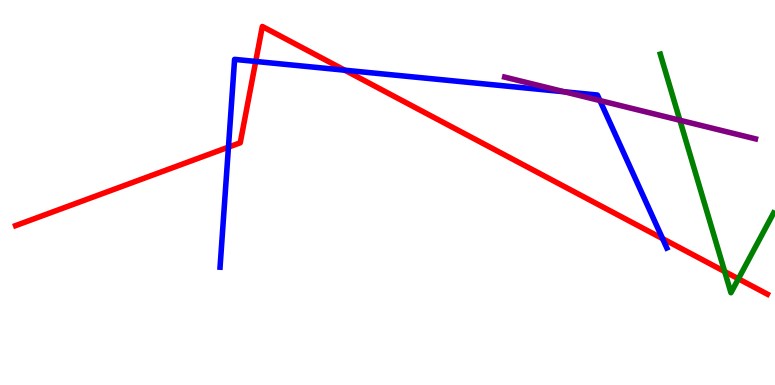[{'lines': ['blue', 'red'], 'intersections': [{'x': 2.95, 'y': 6.18}, {'x': 3.3, 'y': 8.4}, {'x': 4.45, 'y': 8.18}, {'x': 8.55, 'y': 3.8}]}, {'lines': ['green', 'red'], 'intersections': [{'x': 9.35, 'y': 2.95}, {'x': 9.53, 'y': 2.76}]}, {'lines': ['purple', 'red'], 'intersections': []}, {'lines': ['blue', 'green'], 'intersections': []}, {'lines': ['blue', 'purple'], 'intersections': [{'x': 7.28, 'y': 7.62}, {'x': 7.74, 'y': 7.39}]}, {'lines': ['green', 'purple'], 'intersections': [{'x': 8.77, 'y': 6.88}]}]